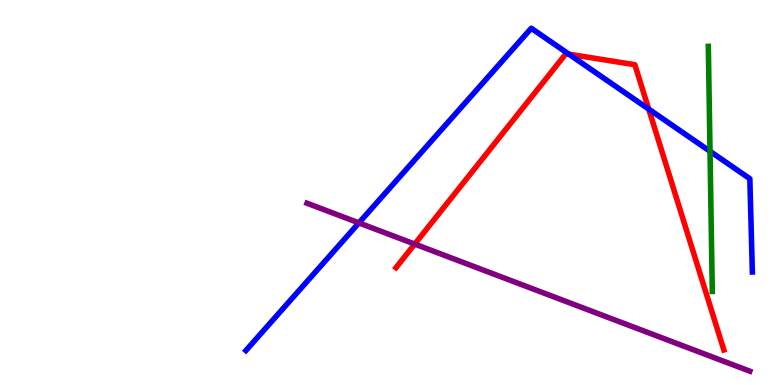[{'lines': ['blue', 'red'], 'intersections': [{'x': 7.34, 'y': 8.59}, {'x': 8.37, 'y': 7.17}]}, {'lines': ['green', 'red'], 'intersections': []}, {'lines': ['purple', 'red'], 'intersections': [{'x': 5.35, 'y': 3.66}]}, {'lines': ['blue', 'green'], 'intersections': [{'x': 9.16, 'y': 6.07}]}, {'lines': ['blue', 'purple'], 'intersections': [{'x': 4.63, 'y': 4.21}]}, {'lines': ['green', 'purple'], 'intersections': []}]